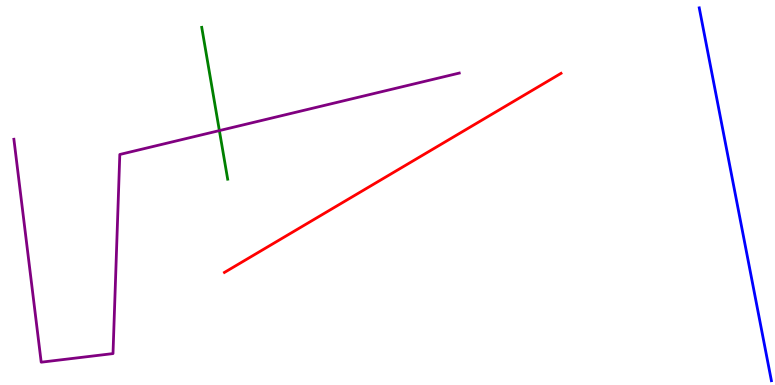[{'lines': ['blue', 'red'], 'intersections': []}, {'lines': ['green', 'red'], 'intersections': []}, {'lines': ['purple', 'red'], 'intersections': []}, {'lines': ['blue', 'green'], 'intersections': []}, {'lines': ['blue', 'purple'], 'intersections': []}, {'lines': ['green', 'purple'], 'intersections': [{'x': 2.83, 'y': 6.61}]}]